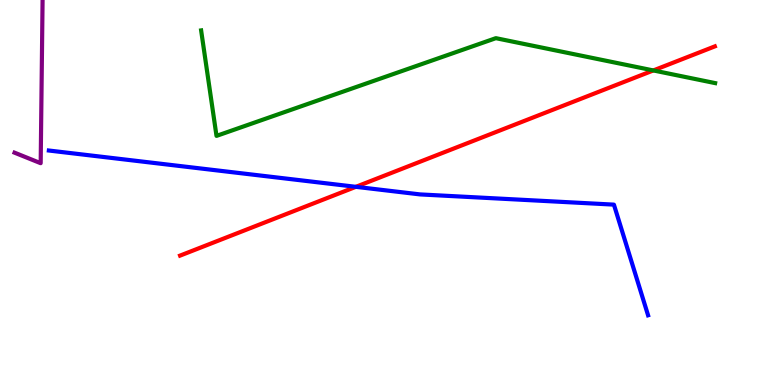[{'lines': ['blue', 'red'], 'intersections': [{'x': 4.59, 'y': 5.15}]}, {'lines': ['green', 'red'], 'intersections': [{'x': 8.43, 'y': 8.17}]}, {'lines': ['purple', 'red'], 'intersections': []}, {'lines': ['blue', 'green'], 'intersections': []}, {'lines': ['blue', 'purple'], 'intersections': []}, {'lines': ['green', 'purple'], 'intersections': []}]